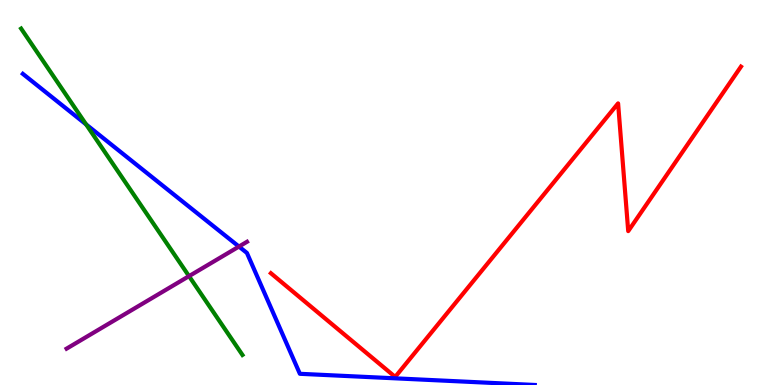[{'lines': ['blue', 'red'], 'intersections': []}, {'lines': ['green', 'red'], 'intersections': []}, {'lines': ['purple', 'red'], 'intersections': []}, {'lines': ['blue', 'green'], 'intersections': [{'x': 1.11, 'y': 6.77}]}, {'lines': ['blue', 'purple'], 'intersections': [{'x': 3.08, 'y': 3.6}]}, {'lines': ['green', 'purple'], 'intersections': [{'x': 2.44, 'y': 2.83}]}]